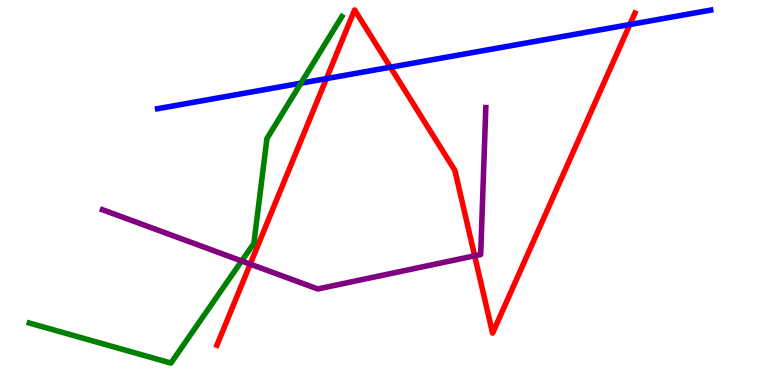[{'lines': ['blue', 'red'], 'intersections': [{'x': 4.21, 'y': 7.96}, {'x': 5.04, 'y': 8.25}, {'x': 8.13, 'y': 9.36}]}, {'lines': ['green', 'red'], 'intersections': []}, {'lines': ['purple', 'red'], 'intersections': [{'x': 3.23, 'y': 3.14}, {'x': 6.12, 'y': 3.36}]}, {'lines': ['blue', 'green'], 'intersections': [{'x': 3.88, 'y': 7.84}]}, {'lines': ['blue', 'purple'], 'intersections': []}, {'lines': ['green', 'purple'], 'intersections': [{'x': 3.12, 'y': 3.22}]}]